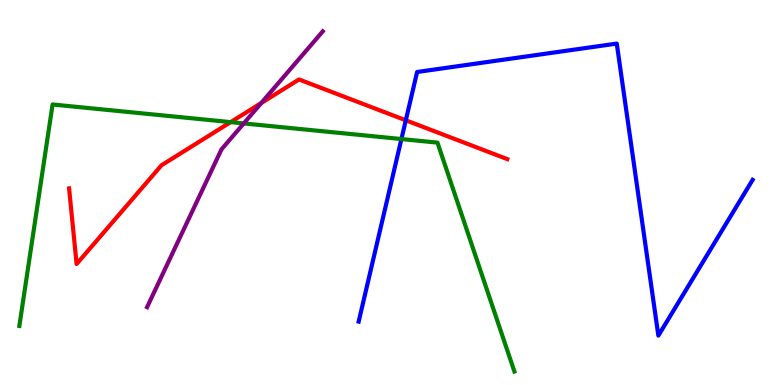[{'lines': ['blue', 'red'], 'intersections': [{'x': 5.24, 'y': 6.88}]}, {'lines': ['green', 'red'], 'intersections': [{'x': 2.98, 'y': 6.83}]}, {'lines': ['purple', 'red'], 'intersections': [{'x': 3.37, 'y': 7.32}]}, {'lines': ['blue', 'green'], 'intersections': [{'x': 5.18, 'y': 6.39}]}, {'lines': ['blue', 'purple'], 'intersections': []}, {'lines': ['green', 'purple'], 'intersections': [{'x': 3.15, 'y': 6.79}]}]